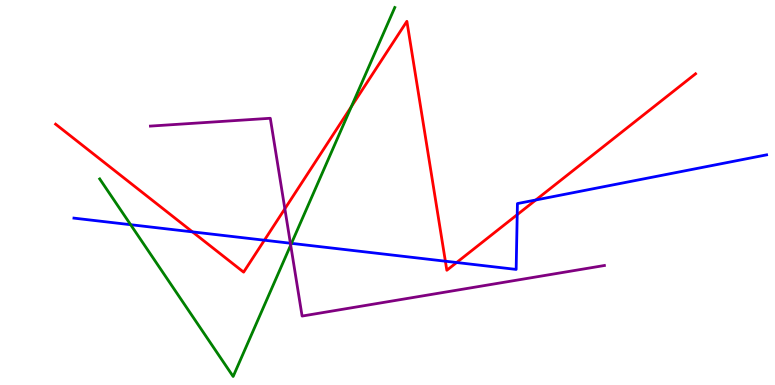[{'lines': ['blue', 'red'], 'intersections': [{'x': 2.48, 'y': 3.98}, {'x': 3.41, 'y': 3.76}, {'x': 5.75, 'y': 3.22}, {'x': 5.89, 'y': 3.18}, {'x': 6.67, 'y': 4.42}, {'x': 6.91, 'y': 4.81}]}, {'lines': ['green', 'red'], 'intersections': [{'x': 4.53, 'y': 7.23}]}, {'lines': ['purple', 'red'], 'intersections': [{'x': 3.68, 'y': 4.58}]}, {'lines': ['blue', 'green'], 'intersections': [{'x': 1.69, 'y': 4.16}, {'x': 3.76, 'y': 3.68}]}, {'lines': ['blue', 'purple'], 'intersections': [{'x': 3.75, 'y': 3.68}]}, {'lines': ['green', 'purple'], 'intersections': [{'x': 3.75, 'y': 3.63}]}]